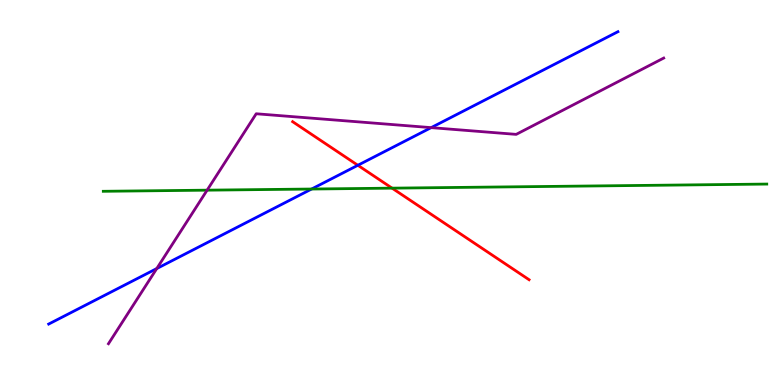[{'lines': ['blue', 'red'], 'intersections': [{'x': 4.62, 'y': 5.71}]}, {'lines': ['green', 'red'], 'intersections': [{'x': 5.06, 'y': 5.11}]}, {'lines': ['purple', 'red'], 'intersections': []}, {'lines': ['blue', 'green'], 'intersections': [{'x': 4.02, 'y': 5.09}]}, {'lines': ['blue', 'purple'], 'intersections': [{'x': 2.02, 'y': 3.02}, {'x': 5.56, 'y': 6.68}]}, {'lines': ['green', 'purple'], 'intersections': [{'x': 2.67, 'y': 5.06}]}]